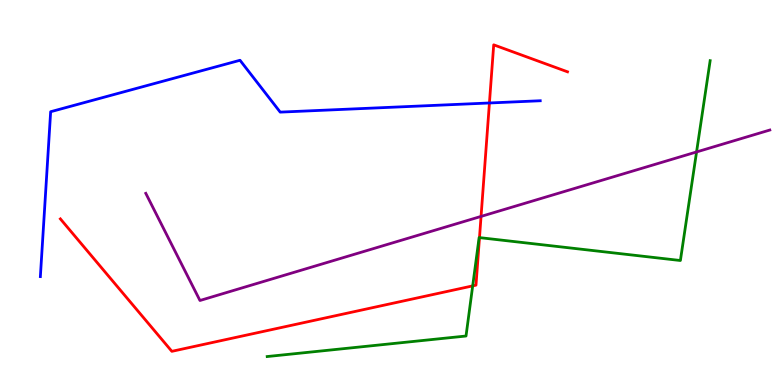[{'lines': ['blue', 'red'], 'intersections': [{'x': 6.32, 'y': 7.33}]}, {'lines': ['green', 'red'], 'intersections': [{'x': 6.1, 'y': 2.57}, {'x': 6.19, 'y': 3.83}]}, {'lines': ['purple', 'red'], 'intersections': [{'x': 6.21, 'y': 4.38}]}, {'lines': ['blue', 'green'], 'intersections': []}, {'lines': ['blue', 'purple'], 'intersections': []}, {'lines': ['green', 'purple'], 'intersections': [{'x': 8.99, 'y': 6.05}]}]